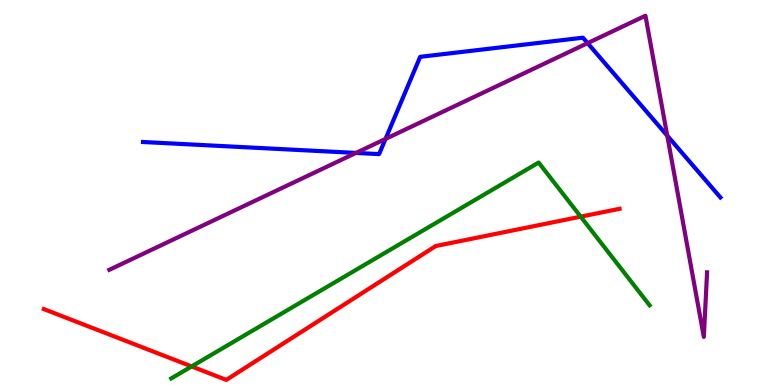[{'lines': ['blue', 'red'], 'intersections': []}, {'lines': ['green', 'red'], 'intersections': [{'x': 2.47, 'y': 0.482}, {'x': 7.49, 'y': 4.37}]}, {'lines': ['purple', 'red'], 'intersections': []}, {'lines': ['blue', 'green'], 'intersections': []}, {'lines': ['blue', 'purple'], 'intersections': [{'x': 4.59, 'y': 6.03}, {'x': 4.97, 'y': 6.39}, {'x': 7.58, 'y': 8.88}, {'x': 8.61, 'y': 6.48}]}, {'lines': ['green', 'purple'], 'intersections': []}]